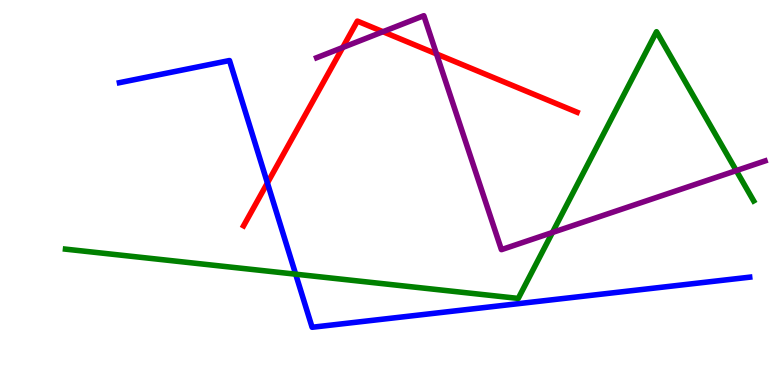[{'lines': ['blue', 'red'], 'intersections': [{'x': 3.45, 'y': 5.25}]}, {'lines': ['green', 'red'], 'intersections': []}, {'lines': ['purple', 'red'], 'intersections': [{'x': 4.42, 'y': 8.77}, {'x': 4.94, 'y': 9.18}, {'x': 5.63, 'y': 8.6}]}, {'lines': ['blue', 'green'], 'intersections': [{'x': 3.82, 'y': 2.88}]}, {'lines': ['blue', 'purple'], 'intersections': []}, {'lines': ['green', 'purple'], 'intersections': [{'x': 7.13, 'y': 3.96}, {'x': 9.5, 'y': 5.57}]}]